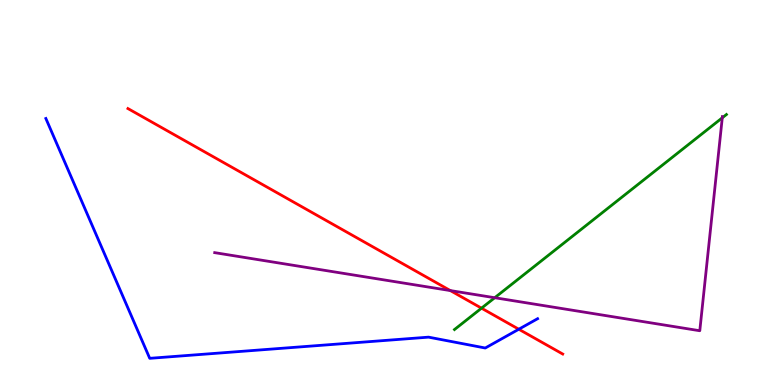[{'lines': ['blue', 'red'], 'intersections': [{'x': 6.69, 'y': 1.45}]}, {'lines': ['green', 'red'], 'intersections': [{'x': 6.21, 'y': 2.0}]}, {'lines': ['purple', 'red'], 'intersections': [{'x': 5.81, 'y': 2.45}]}, {'lines': ['blue', 'green'], 'intersections': []}, {'lines': ['blue', 'purple'], 'intersections': []}, {'lines': ['green', 'purple'], 'intersections': [{'x': 6.38, 'y': 2.27}, {'x': 9.32, 'y': 6.94}]}]